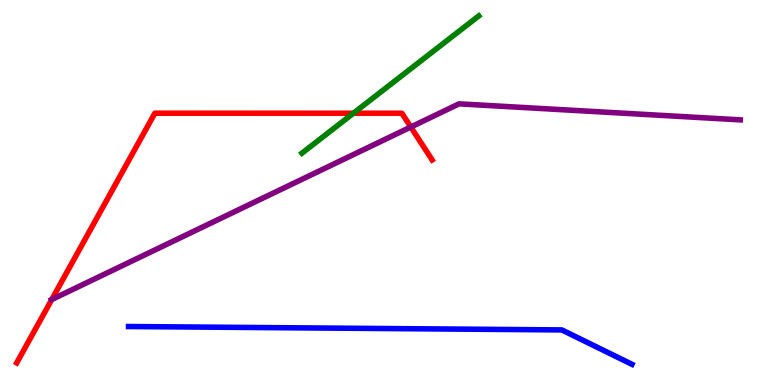[{'lines': ['blue', 'red'], 'intersections': []}, {'lines': ['green', 'red'], 'intersections': [{'x': 4.56, 'y': 7.06}]}, {'lines': ['purple', 'red'], 'intersections': [{'x': 0.668, 'y': 2.22}, {'x': 5.3, 'y': 6.7}]}, {'lines': ['blue', 'green'], 'intersections': []}, {'lines': ['blue', 'purple'], 'intersections': []}, {'lines': ['green', 'purple'], 'intersections': []}]